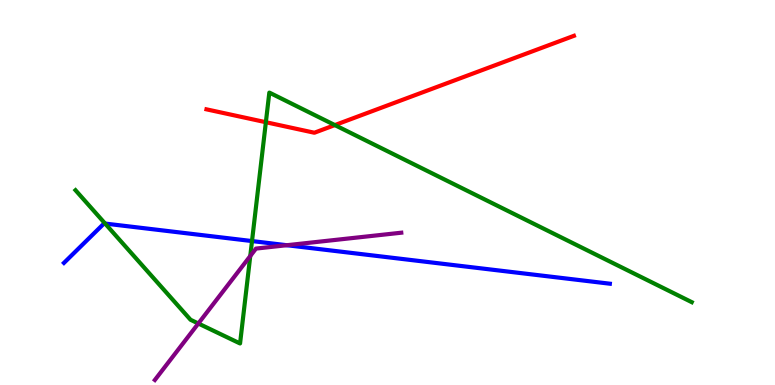[{'lines': ['blue', 'red'], 'intersections': []}, {'lines': ['green', 'red'], 'intersections': [{'x': 3.43, 'y': 6.83}, {'x': 4.32, 'y': 6.75}]}, {'lines': ['purple', 'red'], 'intersections': []}, {'lines': ['blue', 'green'], 'intersections': [{'x': 1.36, 'y': 4.19}, {'x': 3.25, 'y': 3.74}]}, {'lines': ['blue', 'purple'], 'intersections': [{'x': 3.7, 'y': 3.63}]}, {'lines': ['green', 'purple'], 'intersections': [{'x': 2.56, 'y': 1.6}, {'x': 3.23, 'y': 3.35}]}]